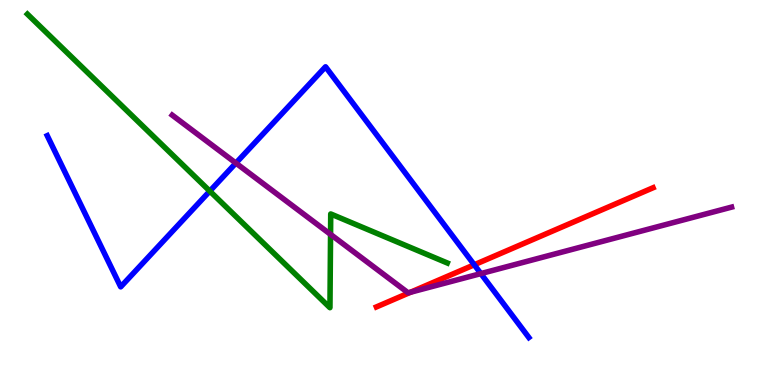[{'lines': ['blue', 'red'], 'intersections': [{'x': 6.12, 'y': 3.12}]}, {'lines': ['green', 'red'], 'intersections': []}, {'lines': ['purple', 'red'], 'intersections': [{'x': 5.3, 'y': 2.41}]}, {'lines': ['blue', 'green'], 'intersections': [{'x': 2.71, 'y': 5.04}]}, {'lines': ['blue', 'purple'], 'intersections': [{'x': 3.04, 'y': 5.76}, {'x': 6.2, 'y': 2.89}]}, {'lines': ['green', 'purple'], 'intersections': [{'x': 4.27, 'y': 3.91}]}]